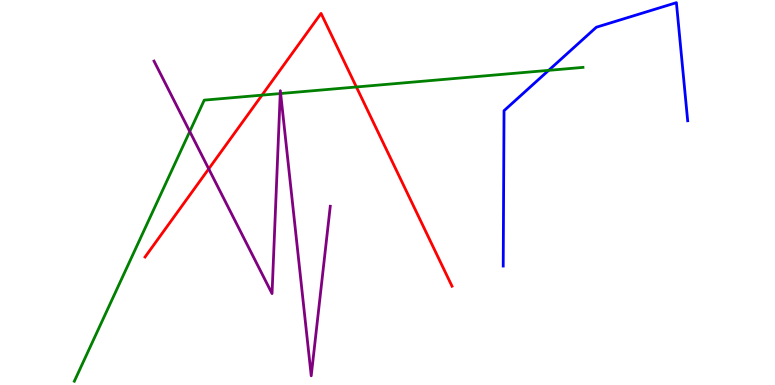[{'lines': ['blue', 'red'], 'intersections': []}, {'lines': ['green', 'red'], 'intersections': [{'x': 3.38, 'y': 7.53}, {'x': 4.6, 'y': 7.74}]}, {'lines': ['purple', 'red'], 'intersections': [{'x': 2.69, 'y': 5.61}]}, {'lines': ['blue', 'green'], 'intersections': [{'x': 7.08, 'y': 8.17}]}, {'lines': ['blue', 'purple'], 'intersections': []}, {'lines': ['green', 'purple'], 'intersections': [{'x': 2.45, 'y': 6.58}, {'x': 3.62, 'y': 7.57}, {'x': 3.62, 'y': 7.57}]}]